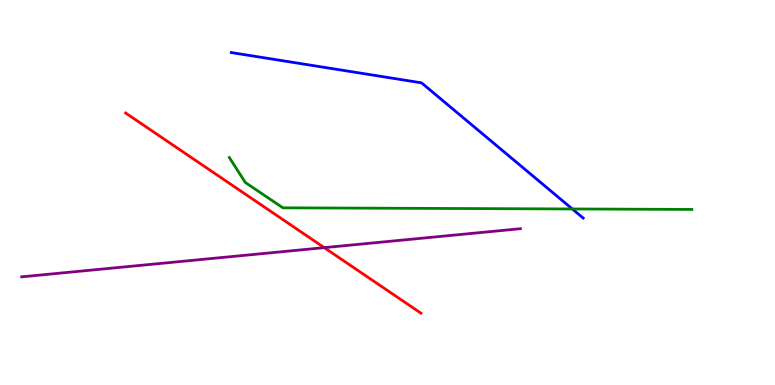[{'lines': ['blue', 'red'], 'intersections': []}, {'lines': ['green', 'red'], 'intersections': []}, {'lines': ['purple', 'red'], 'intersections': [{'x': 4.18, 'y': 3.57}]}, {'lines': ['blue', 'green'], 'intersections': [{'x': 7.38, 'y': 4.57}]}, {'lines': ['blue', 'purple'], 'intersections': []}, {'lines': ['green', 'purple'], 'intersections': []}]